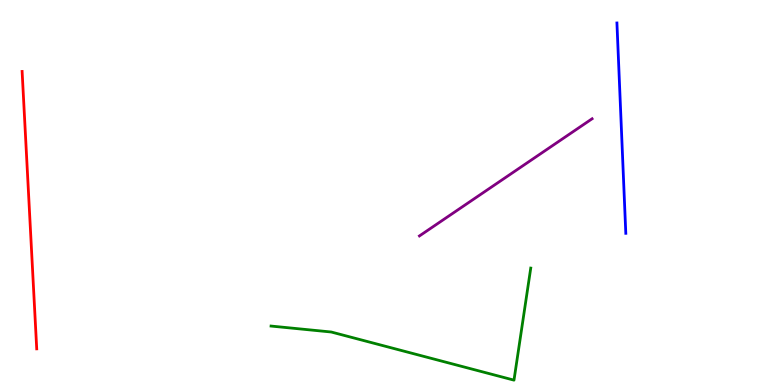[{'lines': ['blue', 'red'], 'intersections': []}, {'lines': ['green', 'red'], 'intersections': []}, {'lines': ['purple', 'red'], 'intersections': []}, {'lines': ['blue', 'green'], 'intersections': []}, {'lines': ['blue', 'purple'], 'intersections': []}, {'lines': ['green', 'purple'], 'intersections': []}]